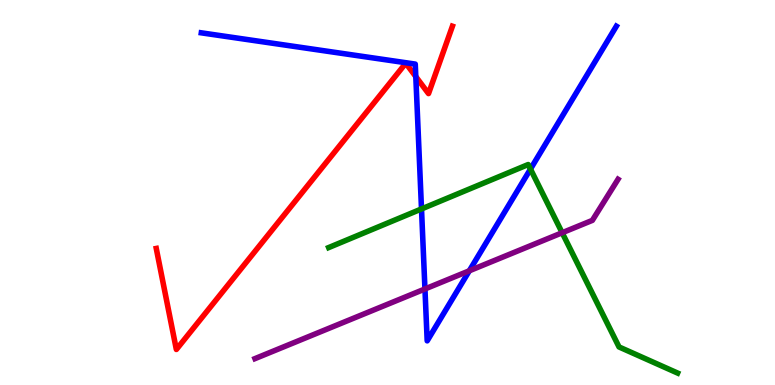[{'lines': ['blue', 'red'], 'intersections': [{'x': 5.37, 'y': 8.01}]}, {'lines': ['green', 'red'], 'intersections': []}, {'lines': ['purple', 'red'], 'intersections': []}, {'lines': ['blue', 'green'], 'intersections': [{'x': 5.44, 'y': 4.57}, {'x': 6.84, 'y': 5.61}]}, {'lines': ['blue', 'purple'], 'intersections': [{'x': 5.48, 'y': 2.49}, {'x': 6.06, 'y': 2.97}]}, {'lines': ['green', 'purple'], 'intersections': [{'x': 7.25, 'y': 3.95}]}]